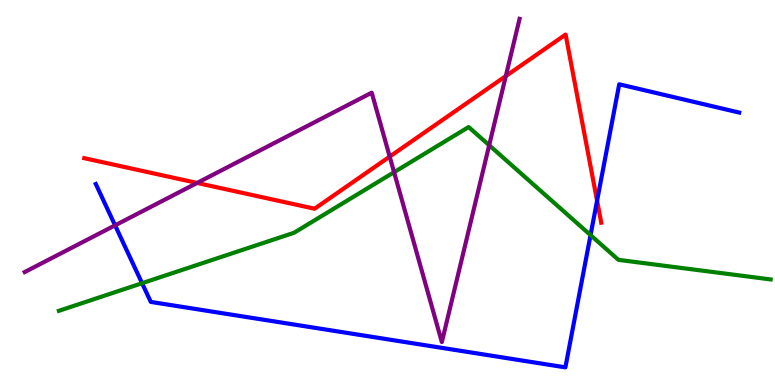[{'lines': ['blue', 'red'], 'intersections': [{'x': 7.7, 'y': 4.79}]}, {'lines': ['green', 'red'], 'intersections': []}, {'lines': ['purple', 'red'], 'intersections': [{'x': 2.54, 'y': 5.25}, {'x': 5.03, 'y': 5.93}, {'x': 6.53, 'y': 8.02}]}, {'lines': ['blue', 'green'], 'intersections': [{'x': 1.83, 'y': 2.64}, {'x': 7.62, 'y': 3.89}]}, {'lines': ['blue', 'purple'], 'intersections': [{'x': 1.48, 'y': 4.15}]}, {'lines': ['green', 'purple'], 'intersections': [{'x': 5.08, 'y': 5.53}, {'x': 6.31, 'y': 6.23}]}]